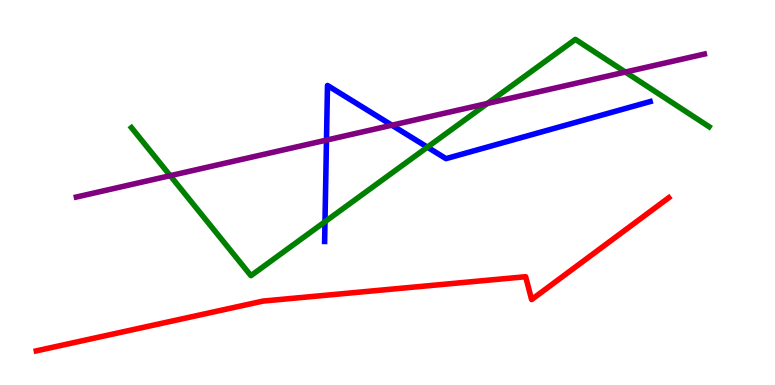[{'lines': ['blue', 'red'], 'intersections': []}, {'lines': ['green', 'red'], 'intersections': []}, {'lines': ['purple', 'red'], 'intersections': []}, {'lines': ['blue', 'green'], 'intersections': [{'x': 4.19, 'y': 4.24}, {'x': 5.51, 'y': 6.18}]}, {'lines': ['blue', 'purple'], 'intersections': [{'x': 4.21, 'y': 6.36}, {'x': 5.06, 'y': 6.75}]}, {'lines': ['green', 'purple'], 'intersections': [{'x': 2.2, 'y': 5.44}, {'x': 6.29, 'y': 7.31}, {'x': 8.07, 'y': 8.13}]}]